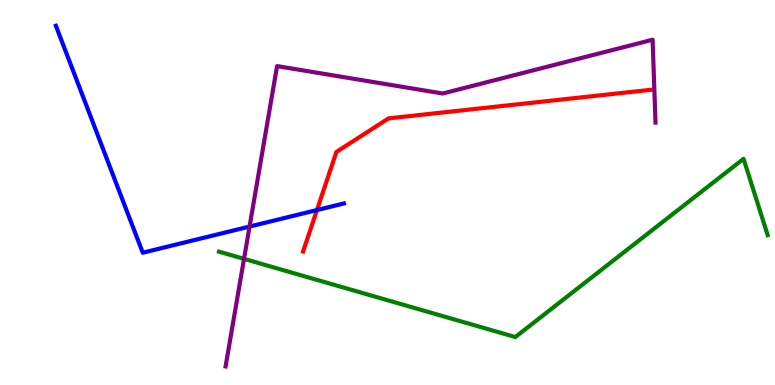[{'lines': ['blue', 'red'], 'intersections': [{'x': 4.09, 'y': 4.54}]}, {'lines': ['green', 'red'], 'intersections': []}, {'lines': ['purple', 'red'], 'intersections': []}, {'lines': ['blue', 'green'], 'intersections': []}, {'lines': ['blue', 'purple'], 'intersections': [{'x': 3.22, 'y': 4.12}]}, {'lines': ['green', 'purple'], 'intersections': [{'x': 3.15, 'y': 3.28}]}]